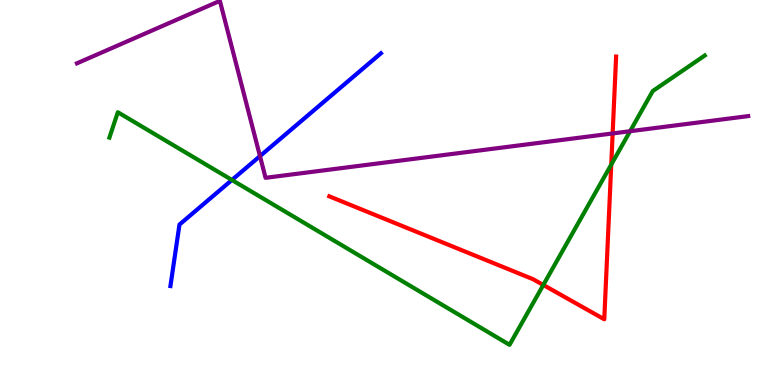[{'lines': ['blue', 'red'], 'intersections': []}, {'lines': ['green', 'red'], 'intersections': [{'x': 7.01, 'y': 2.6}, {'x': 7.89, 'y': 5.72}]}, {'lines': ['purple', 'red'], 'intersections': [{'x': 7.91, 'y': 6.53}]}, {'lines': ['blue', 'green'], 'intersections': [{'x': 2.99, 'y': 5.33}]}, {'lines': ['blue', 'purple'], 'intersections': [{'x': 3.35, 'y': 5.94}]}, {'lines': ['green', 'purple'], 'intersections': [{'x': 8.13, 'y': 6.59}]}]